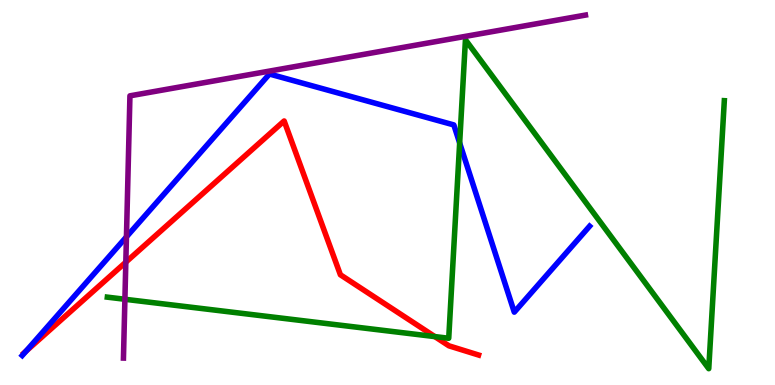[{'lines': ['blue', 'red'], 'intersections': [{'x': 0.336, 'y': 0.88}]}, {'lines': ['green', 'red'], 'intersections': [{'x': 5.61, 'y': 1.26}]}, {'lines': ['purple', 'red'], 'intersections': [{'x': 1.62, 'y': 3.19}]}, {'lines': ['blue', 'green'], 'intersections': [{'x': 5.93, 'y': 6.29}]}, {'lines': ['blue', 'purple'], 'intersections': [{'x': 1.63, 'y': 3.85}]}, {'lines': ['green', 'purple'], 'intersections': [{'x': 1.61, 'y': 2.23}]}]